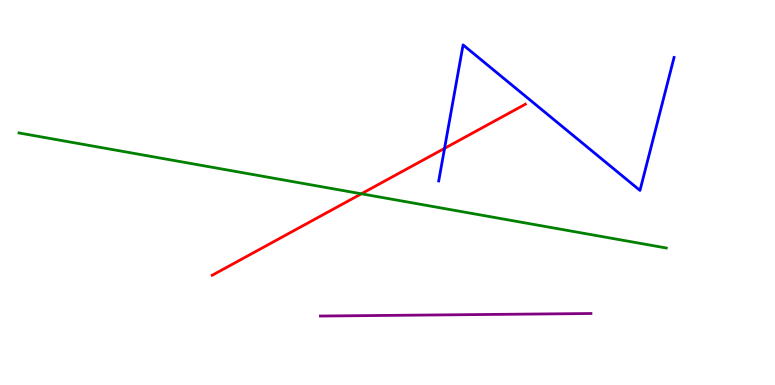[{'lines': ['blue', 'red'], 'intersections': [{'x': 5.74, 'y': 6.15}]}, {'lines': ['green', 'red'], 'intersections': [{'x': 4.66, 'y': 4.97}]}, {'lines': ['purple', 'red'], 'intersections': []}, {'lines': ['blue', 'green'], 'intersections': []}, {'lines': ['blue', 'purple'], 'intersections': []}, {'lines': ['green', 'purple'], 'intersections': []}]